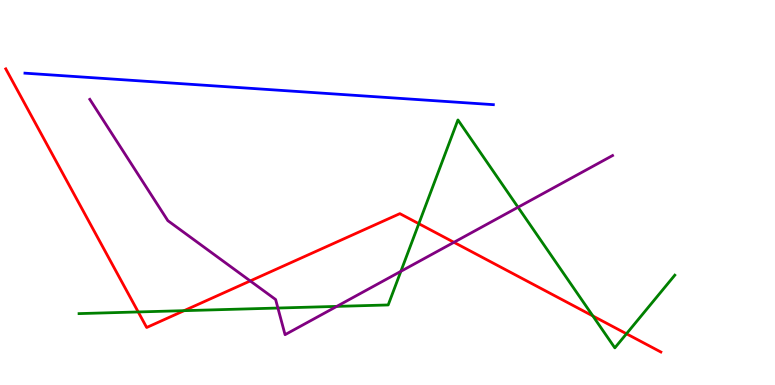[{'lines': ['blue', 'red'], 'intersections': []}, {'lines': ['green', 'red'], 'intersections': [{'x': 1.78, 'y': 1.9}, {'x': 2.38, 'y': 1.93}, {'x': 5.4, 'y': 4.19}, {'x': 7.65, 'y': 1.79}, {'x': 8.08, 'y': 1.33}]}, {'lines': ['purple', 'red'], 'intersections': [{'x': 3.23, 'y': 2.7}, {'x': 5.86, 'y': 3.71}]}, {'lines': ['blue', 'green'], 'intersections': []}, {'lines': ['blue', 'purple'], 'intersections': []}, {'lines': ['green', 'purple'], 'intersections': [{'x': 3.59, 'y': 2.0}, {'x': 4.35, 'y': 2.04}, {'x': 5.17, 'y': 2.95}, {'x': 6.68, 'y': 4.62}]}]